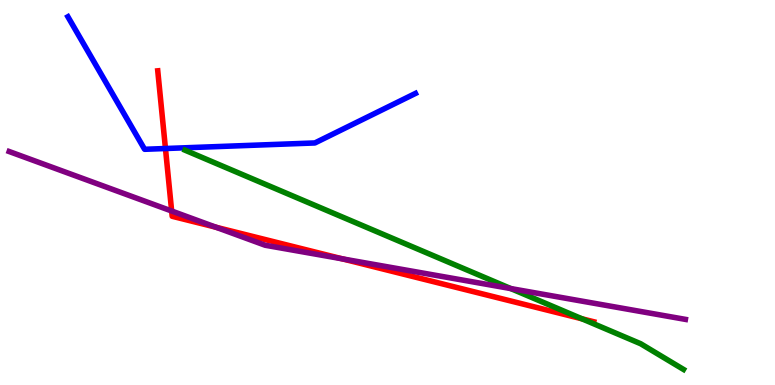[{'lines': ['blue', 'red'], 'intersections': [{'x': 2.13, 'y': 6.14}]}, {'lines': ['green', 'red'], 'intersections': [{'x': 7.51, 'y': 1.72}]}, {'lines': ['purple', 'red'], 'intersections': [{'x': 2.21, 'y': 4.52}, {'x': 2.79, 'y': 4.1}, {'x': 4.42, 'y': 3.28}]}, {'lines': ['blue', 'green'], 'intersections': []}, {'lines': ['blue', 'purple'], 'intersections': []}, {'lines': ['green', 'purple'], 'intersections': [{'x': 6.59, 'y': 2.5}]}]